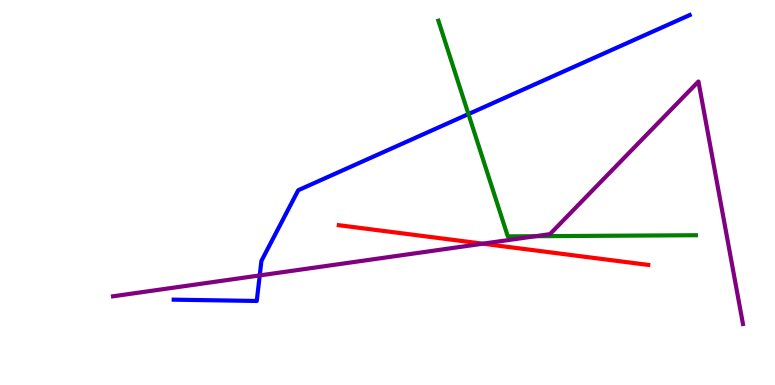[{'lines': ['blue', 'red'], 'intersections': []}, {'lines': ['green', 'red'], 'intersections': []}, {'lines': ['purple', 'red'], 'intersections': [{'x': 6.23, 'y': 3.67}]}, {'lines': ['blue', 'green'], 'intersections': [{'x': 6.04, 'y': 7.04}]}, {'lines': ['blue', 'purple'], 'intersections': [{'x': 3.35, 'y': 2.85}]}, {'lines': ['green', 'purple'], 'intersections': [{'x': 6.91, 'y': 3.86}]}]